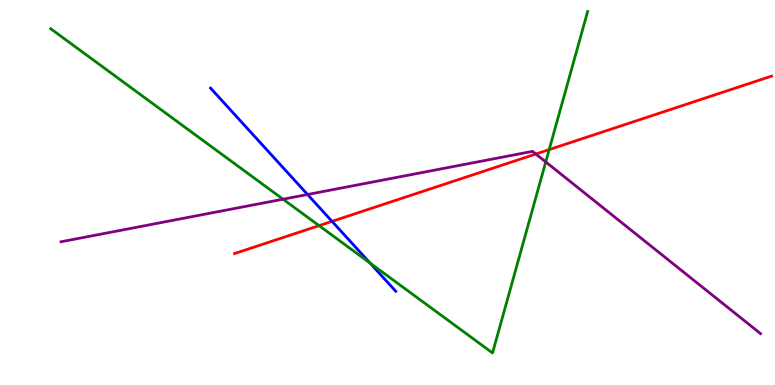[{'lines': ['blue', 'red'], 'intersections': [{'x': 4.28, 'y': 4.25}]}, {'lines': ['green', 'red'], 'intersections': [{'x': 4.12, 'y': 4.14}, {'x': 7.09, 'y': 6.11}]}, {'lines': ['purple', 'red'], 'intersections': [{'x': 6.91, 'y': 6.0}]}, {'lines': ['blue', 'green'], 'intersections': [{'x': 4.77, 'y': 3.17}]}, {'lines': ['blue', 'purple'], 'intersections': [{'x': 3.97, 'y': 4.95}]}, {'lines': ['green', 'purple'], 'intersections': [{'x': 3.65, 'y': 4.83}, {'x': 7.04, 'y': 5.79}]}]